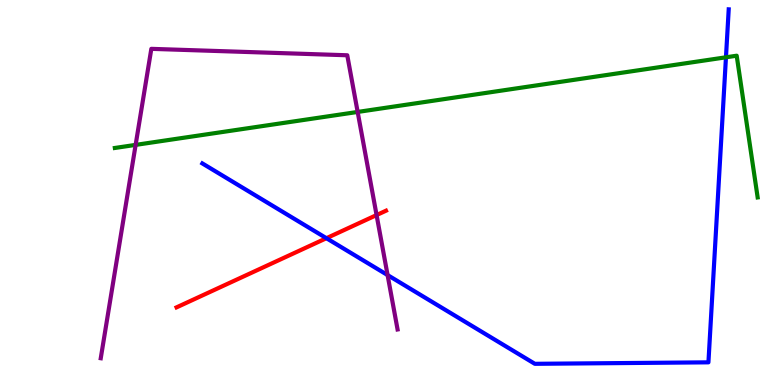[{'lines': ['blue', 'red'], 'intersections': [{'x': 4.21, 'y': 3.81}]}, {'lines': ['green', 'red'], 'intersections': []}, {'lines': ['purple', 'red'], 'intersections': [{'x': 4.86, 'y': 4.41}]}, {'lines': ['blue', 'green'], 'intersections': [{'x': 9.37, 'y': 8.51}]}, {'lines': ['blue', 'purple'], 'intersections': [{'x': 5.0, 'y': 2.86}]}, {'lines': ['green', 'purple'], 'intersections': [{'x': 1.75, 'y': 6.24}, {'x': 4.61, 'y': 7.09}]}]